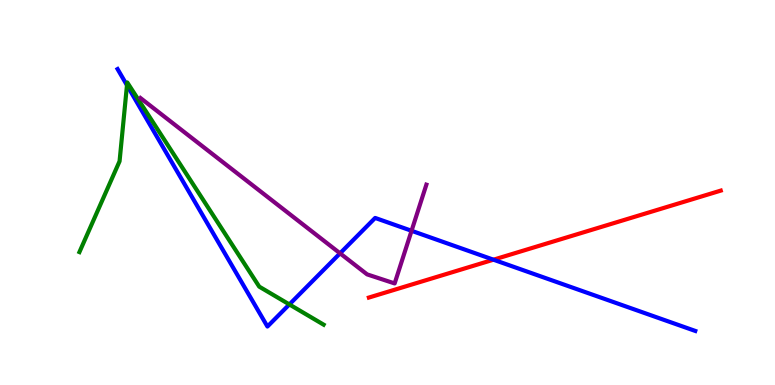[{'lines': ['blue', 'red'], 'intersections': [{'x': 6.37, 'y': 3.25}]}, {'lines': ['green', 'red'], 'intersections': []}, {'lines': ['purple', 'red'], 'intersections': []}, {'lines': ['blue', 'green'], 'intersections': [{'x': 1.64, 'y': 7.79}, {'x': 3.73, 'y': 2.09}]}, {'lines': ['blue', 'purple'], 'intersections': [{'x': 4.39, 'y': 3.42}, {'x': 5.31, 'y': 4.01}]}, {'lines': ['green', 'purple'], 'intersections': []}]